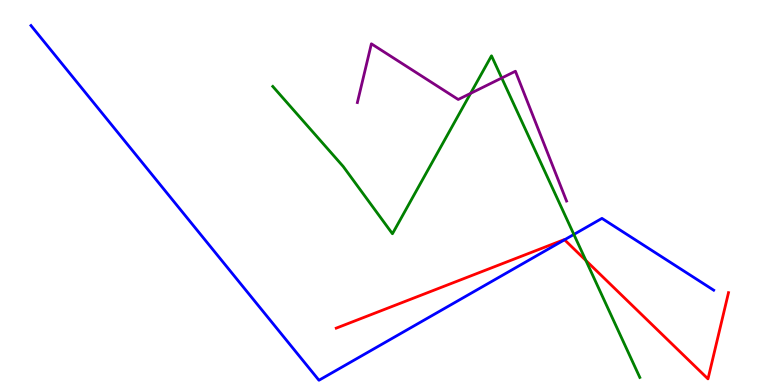[{'lines': ['blue', 'red'], 'intersections': [{'x': 7.28, 'y': 3.77}]}, {'lines': ['green', 'red'], 'intersections': [{'x': 7.56, 'y': 3.23}]}, {'lines': ['purple', 'red'], 'intersections': []}, {'lines': ['blue', 'green'], 'intersections': [{'x': 7.4, 'y': 3.91}]}, {'lines': ['blue', 'purple'], 'intersections': []}, {'lines': ['green', 'purple'], 'intersections': [{'x': 6.07, 'y': 7.57}, {'x': 6.47, 'y': 7.97}]}]